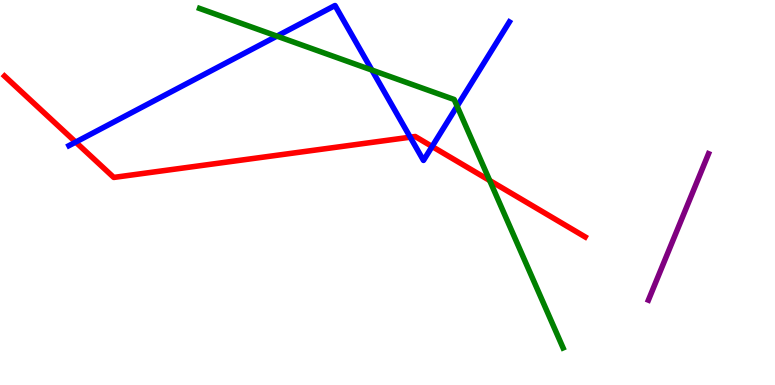[{'lines': ['blue', 'red'], 'intersections': [{'x': 0.977, 'y': 6.31}, {'x': 5.29, 'y': 6.44}, {'x': 5.58, 'y': 6.19}]}, {'lines': ['green', 'red'], 'intersections': [{'x': 6.32, 'y': 5.31}]}, {'lines': ['purple', 'red'], 'intersections': []}, {'lines': ['blue', 'green'], 'intersections': [{'x': 3.57, 'y': 9.06}, {'x': 4.8, 'y': 8.18}, {'x': 5.9, 'y': 7.24}]}, {'lines': ['blue', 'purple'], 'intersections': []}, {'lines': ['green', 'purple'], 'intersections': []}]